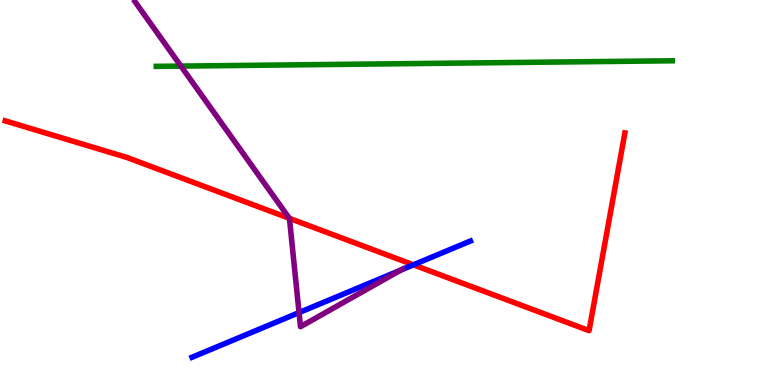[{'lines': ['blue', 'red'], 'intersections': [{'x': 5.33, 'y': 3.12}]}, {'lines': ['green', 'red'], 'intersections': []}, {'lines': ['purple', 'red'], 'intersections': [{'x': 3.73, 'y': 4.33}]}, {'lines': ['blue', 'green'], 'intersections': []}, {'lines': ['blue', 'purple'], 'intersections': [{'x': 3.86, 'y': 1.88}, {'x': 5.17, 'y': 2.98}]}, {'lines': ['green', 'purple'], 'intersections': [{'x': 2.33, 'y': 8.28}]}]